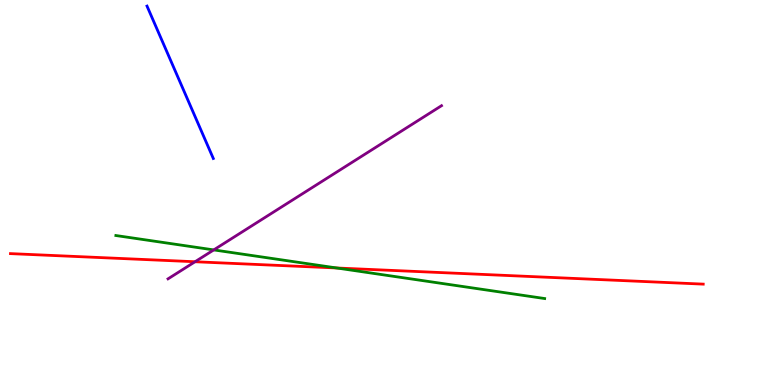[{'lines': ['blue', 'red'], 'intersections': []}, {'lines': ['green', 'red'], 'intersections': [{'x': 4.35, 'y': 3.04}]}, {'lines': ['purple', 'red'], 'intersections': [{'x': 2.52, 'y': 3.2}]}, {'lines': ['blue', 'green'], 'intersections': []}, {'lines': ['blue', 'purple'], 'intersections': []}, {'lines': ['green', 'purple'], 'intersections': [{'x': 2.76, 'y': 3.51}]}]